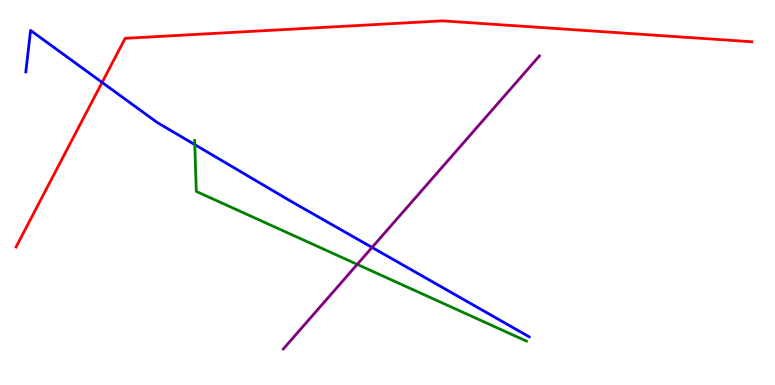[{'lines': ['blue', 'red'], 'intersections': [{'x': 1.32, 'y': 7.86}]}, {'lines': ['green', 'red'], 'intersections': []}, {'lines': ['purple', 'red'], 'intersections': []}, {'lines': ['blue', 'green'], 'intersections': [{'x': 2.51, 'y': 6.24}]}, {'lines': ['blue', 'purple'], 'intersections': [{'x': 4.8, 'y': 3.57}]}, {'lines': ['green', 'purple'], 'intersections': [{'x': 4.61, 'y': 3.13}]}]